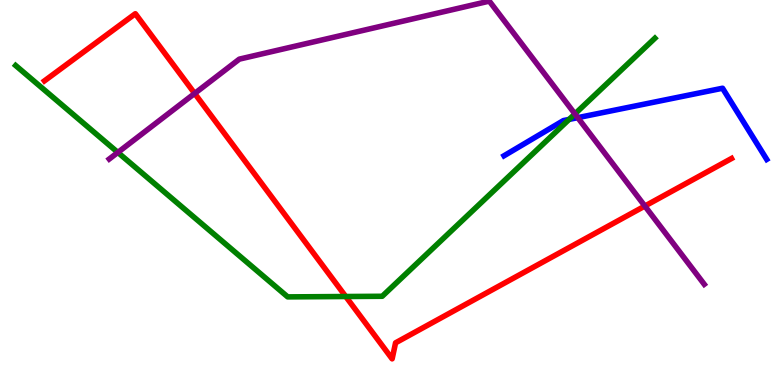[{'lines': ['blue', 'red'], 'intersections': []}, {'lines': ['green', 'red'], 'intersections': [{'x': 4.46, 'y': 2.3}]}, {'lines': ['purple', 'red'], 'intersections': [{'x': 2.51, 'y': 7.57}, {'x': 8.32, 'y': 4.65}]}, {'lines': ['blue', 'green'], 'intersections': [{'x': 7.34, 'y': 6.9}]}, {'lines': ['blue', 'purple'], 'intersections': [{'x': 7.46, 'y': 6.94}]}, {'lines': ['green', 'purple'], 'intersections': [{'x': 1.52, 'y': 6.04}, {'x': 7.42, 'y': 7.04}]}]